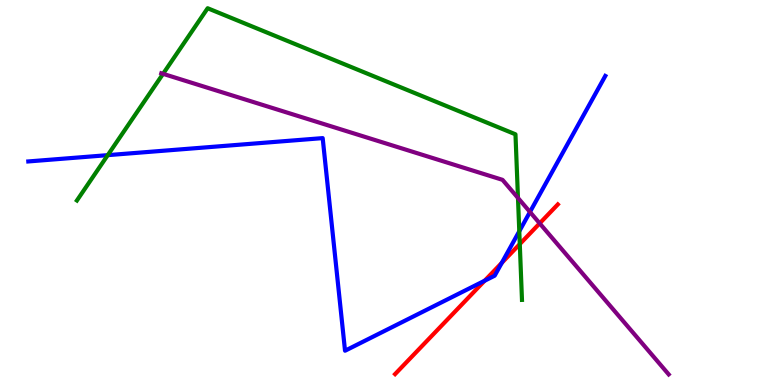[{'lines': ['blue', 'red'], 'intersections': [{'x': 6.25, 'y': 2.71}, {'x': 6.47, 'y': 3.17}]}, {'lines': ['green', 'red'], 'intersections': [{'x': 6.71, 'y': 3.66}]}, {'lines': ['purple', 'red'], 'intersections': [{'x': 6.96, 'y': 4.2}]}, {'lines': ['blue', 'green'], 'intersections': [{'x': 1.39, 'y': 5.97}, {'x': 6.7, 'y': 3.99}]}, {'lines': ['blue', 'purple'], 'intersections': [{'x': 6.84, 'y': 4.49}]}, {'lines': ['green', 'purple'], 'intersections': [{'x': 2.1, 'y': 8.08}, {'x': 6.68, 'y': 4.86}]}]